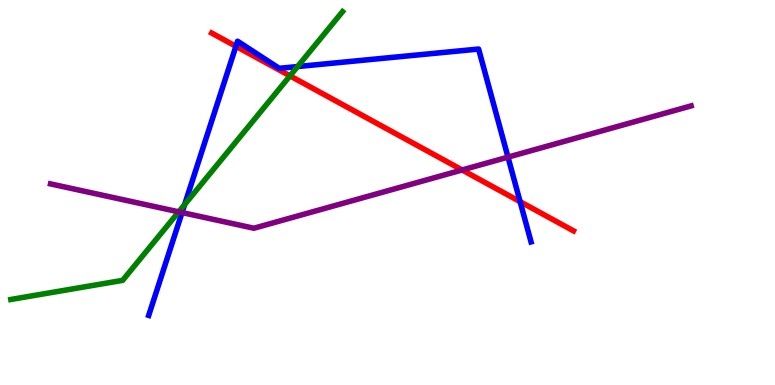[{'lines': ['blue', 'red'], 'intersections': [{'x': 3.04, 'y': 8.8}, {'x': 6.71, 'y': 4.76}]}, {'lines': ['green', 'red'], 'intersections': [{'x': 3.74, 'y': 8.03}]}, {'lines': ['purple', 'red'], 'intersections': [{'x': 5.96, 'y': 5.59}]}, {'lines': ['blue', 'green'], 'intersections': [{'x': 2.38, 'y': 4.69}, {'x': 3.84, 'y': 8.27}]}, {'lines': ['blue', 'purple'], 'intersections': [{'x': 2.35, 'y': 4.48}, {'x': 6.55, 'y': 5.92}]}, {'lines': ['green', 'purple'], 'intersections': [{'x': 2.31, 'y': 4.5}]}]